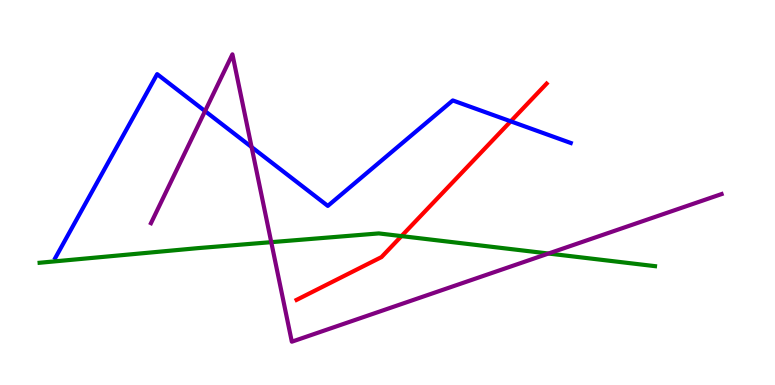[{'lines': ['blue', 'red'], 'intersections': [{'x': 6.59, 'y': 6.85}]}, {'lines': ['green', 'red'], 'intersections': [{'x': 5.18, 'y': 3.87}]}, {'lines': ['purple', 'red'], 'intersections': []}, {'lines': ['blue', 'green'], 'intersections': []}, {'lines': ['blue', 'purple'], 'intersections': [{'x': 2.65, 'y': 7.11}, {'x': 3.25, 'y': 6.18}]}, {'lines': ['green', 'purple'], 'intersections': [{'x': 3.5, 'y': 3.71}, {'x': 7.08, 'y': 3.41}]}]